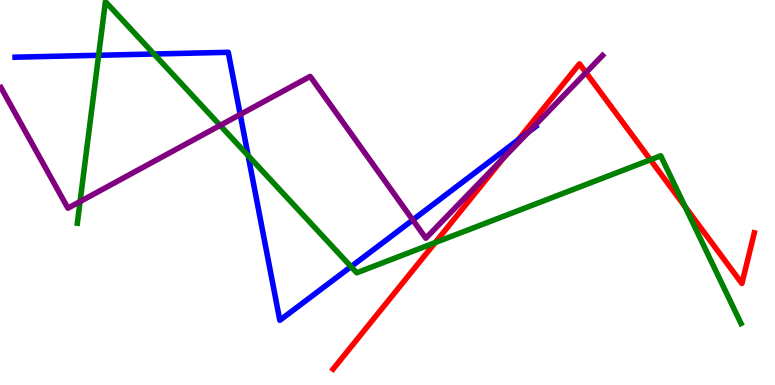[{'lines': ['blue', 'red'], 'intersections': [{'x': 6.68, 'y': 6.36}]}, {'lines': ['green', 'red'], 'intersections': [{'x': 5.62, 'y': 3.7}, {'x': 8.39, 'y': 5.85}, {'x': 8.84, 'y': 4.63}]}, {'lines': ['purple', 'red'], 'intersections': [{'x': 6.5, 'y': 5.91}, {'x': 7.56, 'y': 8.11}]}, {'lines': ['blue', 'green'], 'intersections': [{'x': 1.27, 'y': 8.56}, {'x': 1.99, 'y': 8.6}, {'x': 3.2, 'y': 5.96}, {'x': 4.53, 'y': 3.07}]}, {'lines': ['blue', 'purple'], 'intersections': [{'x': 3.1, 'y': 7.03}, {'x': 5.33, 'y': 4.29}, {'x': 6.82, 'y': 6.57}]}, {'lines': ['green', 'purple'], 'intersections': [{'x': 1.03, 'y': 4.77}, {'x': 2.84, 'y': 6.74}]}]